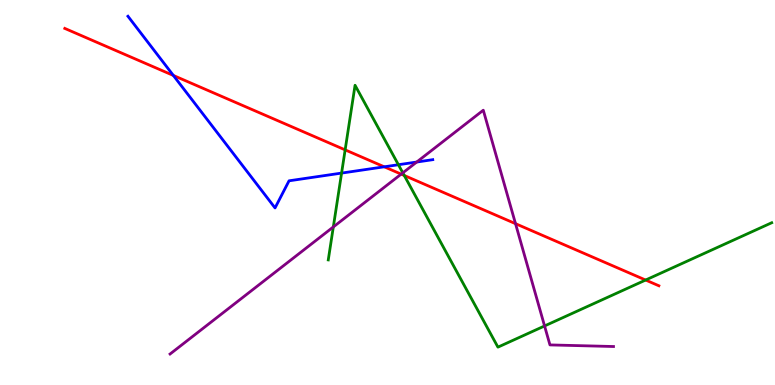[{'lines': ['blue', 'red'], 'intersections': [{'x': 2.24, 'y': 8.04}, {'x': 4.96, 'y': 5.67}]}, {'lines': ['green', 'red'], 'intersections': [{'x': 4.45, 'y': 6.11}, {'x': 5.22, 'y': 5.44}, {'x': 8.33, 'y': 2.73}]}, {'lines': ['purple', 'red'], 'intersections': [{'x': 5.18, 'y': 5.48}, {'x': 6.65, 'y': 4.19}]}, {'lines': ['blue', 'green'], 'intersections': [{'x': 4.41, 'y': 5.5}, {'x': 5.14, 'y': 5.72}]}, {'lines': ['blue', 'purple'], 'intersections': [{'x': 5.38, 'y': 5.79}]}, {'lines': ['green', 'purple'], 'intersections': [{'x': 4.3, 'y': 4.11}, {'x': 5.2, 'y': 5.51}, {'x': 7.03, 'y': 1.53}]}]